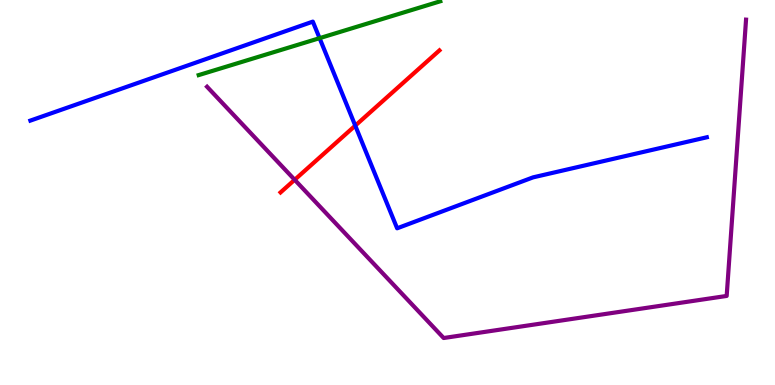[{'lines': ['blue', 'red'], 'intersections': [{'x': 4.58, 'y': 6.74}]}, {'lines': ['green', 'red'], 'intersections': []}, {'lines': ['purple', 'red'], 'intersections': [{'x': 3.8, 'y': 5.33}]}, {'lines': ['blue', 'green'], 'intersections': [{'x': 4.12, 'y': 9.01}]}, {'lines': ['blue', 'purple'], 'intersections': []}, {'lines': ['green', 'purple'], 'intersections': []}]